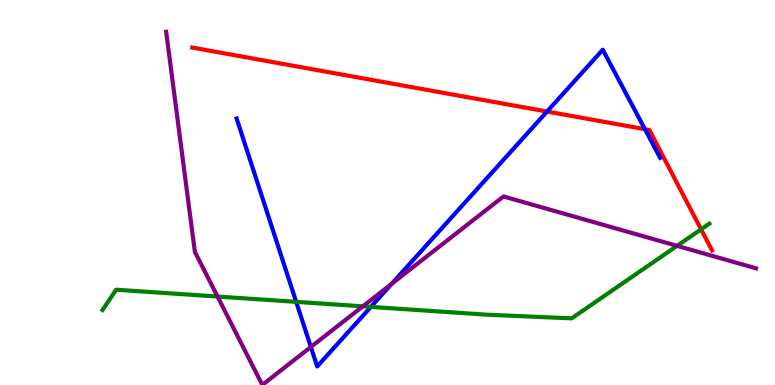[{'lines': ['blue', 'red'], 'intersections': [{'x': 7.06, 'y': 7.1}, {'x': 8.32, 'y': 6.64}]}, {'lines': ['green', 'red'], 'intersections': [{'x': 9.05, 'y': 4.04}]}, {'lines': ['purple', 'red'], 'intersections': []}, {'lines': ['blue', 'green'], 'intersections': [{'x': 3.82, 'y': 2.16}, {'x': 4.79, 'y': 2.03}]}, {'lines': ['blue', 'purple'], 'intersections': [{'x': 4.01, 'y': 0.988}, {'x': 5.05, 'y': 2.63}]}, {'lines': ['green', 'purple'], 'intersections': [{'x': 2.81, 'y': 2.3}, {'x': 4.68, 'y': 2.04}, {'x': 8.74, 'y': 3.61}]}]